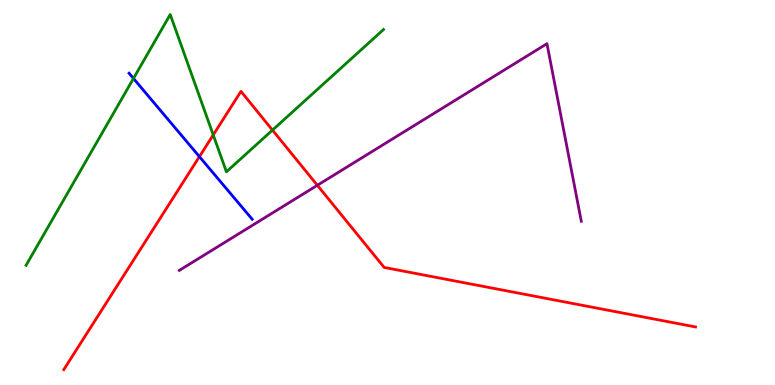[{'lines': ['blue', 'red'], 'intersections': [{'x': 2.57, 'y': 5.93}]}, {'lines': ['green', 'red'], 'intersections': [{'x': 2.75, 'y': 6.5}, {'x': 3.52, 'y': 6.62}]}, {'lines': ['purple', 'red'], 'intersections': [{'x': 4.09, 'y': 5.19}]}, {'lines': ['blue', 'green'], 'intersections': [{'x': 1.72, 'y': 7.96}]}, {'lines': ['blue', 'purple'], 'intersections': []}, {'lines': ['green', 'purple'], 'intersections': []}]